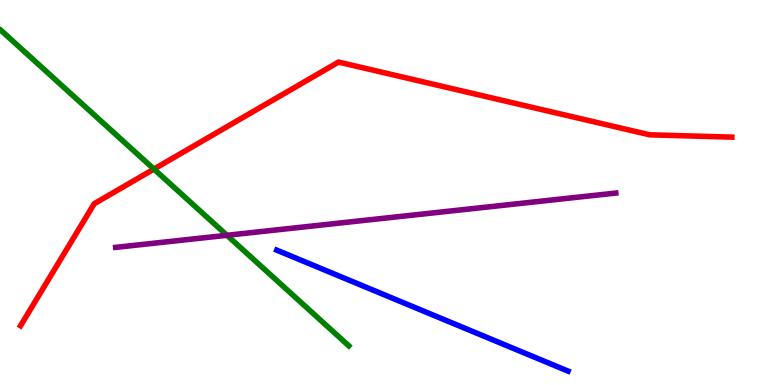[{'lines': ['blue', 'red'], 'intersections': []}, {'lines': ['green', 'red'], 'intersections': [{'x': 1.99, 'y': 5.61}]}, {'lines': ['purple', 'red'], 'intersections': []}, {'lines': ['blue', 'green'], 'intersections': []}, {'lines': ['blue', 'purple'], 'intersections': []}, {'lines': ['green', 'purple'], 'intersections': [{'x': 2.93, 'y': 3.89}]}]